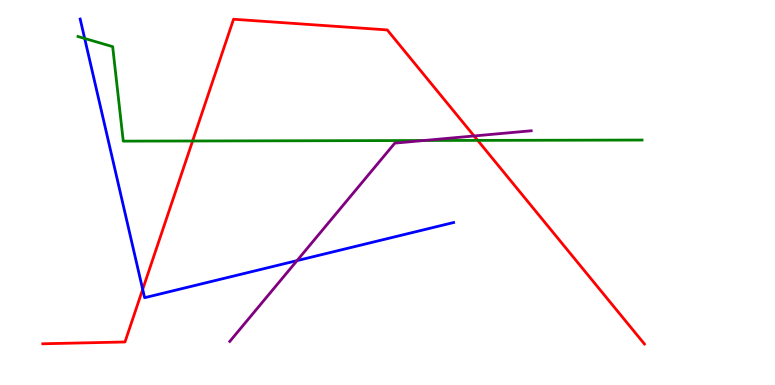[{'lines': ['blue', 'red'], 'intersections': [{'x': 1.84, 'y': 2.48}]}, {'lines': ['green', 'red'], 'intersections': [{'x': 2.49, 'y': 6.34}, {'x': 6.16, 'y': 6.35}]}, {'lines': ['purple', 'red'], 'intersections': [{'x': 6.12, 'y': 6.47}]}, {'lines': ['blue', 'green'], 'intersections': [{'x': 1.09, 'y': 9.0}]}, {'lines': ['blue', 'purple'], 'intersections': [{'x': 3.83, 'y': 3.23}]}, {'lines': ['green', 'purple'], 'intersections': [{'x': 5.47, 'y': 6.35}]}]